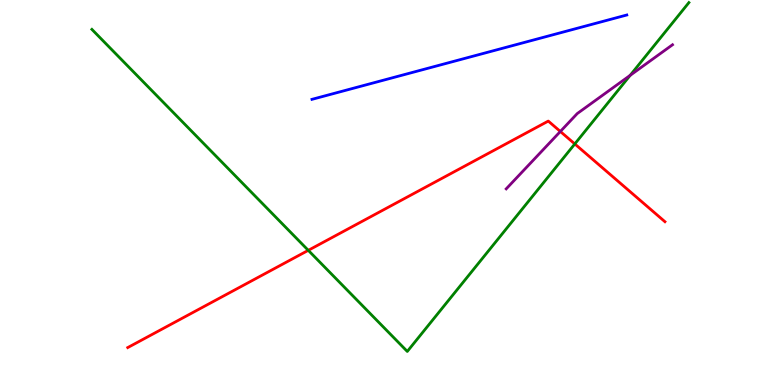[{'lines': ['blue', 'red'], 'intersections': []}, {'lines': ['green', 'red'], 'intersections': [{'x': 3.98, 'y': 3.5}, {'x': 7.42, 'y': 6.26}]}, {'lines': ['purple', 'red'], 'intersections': [{'x': 7.23, 'y': 6.58}]}, {'lines': ['blue', 'green'], 'intersections': []}, {'lines': ['blue', 'purple'], 'intersections': []}, {'lines': ['green', 'purple'], 'intersections': [{'x': 8.13, 'y': 8.04}]}]